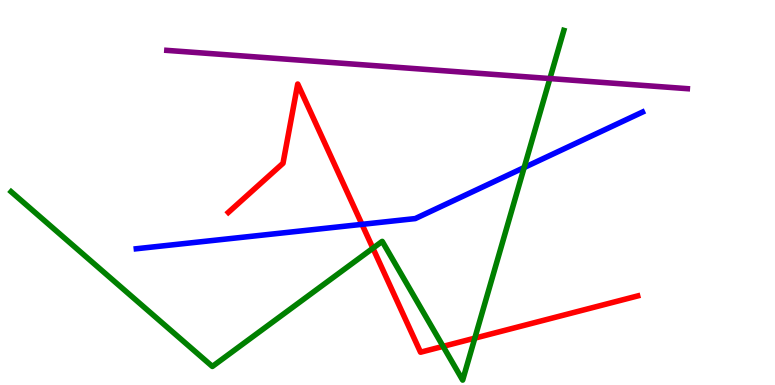[{'lines': ['blue', 'red'], 'intersections': [{'x': 4.67, 'y': 4.17}]}, {'lines': ['green', 'red'], 'intersections': [{'x': 4.81, 'y': 3.55}, {'x': 5.72, 'y': 1.0}, {'x': 6.13, 'y': 1.22}]}, {'lines': ['purple', 'red'], 'intersections': []}, {'lines': ['blue', 'green'], 'intersections': [{'x': 6.76, 'y': 5.65}]}, {'lines': ['blue', 'purple'], 'intersections': []}, {'lines': ['green', 'purple'], 'intersections': [{'x': 7.1, 'y': 7.96}]}]